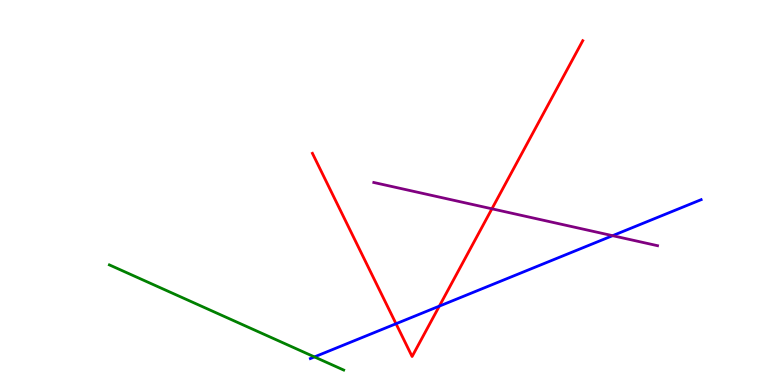[{'lines': ['blue', 'red'], 'intersections': [{'x': 5.11, 'y': 1.59}, {'x': 5.67, 'y': 2.05}]}, {'lines': ['green', 'red'], 'intersections': []}, {'lines': ['purple', 'red'], 'intersections': [{'x': 6.35, 'y': 4.58}]}, {'lines': ['blue', 'green'], 'intersections': [{'x': 4.06, 'y': 0.73}]}, {'lines': ['blue', 'purple'], 'intersections': [{'x': 7.9, 'y': 3.88}]}, {'lines': ['green', 'purple'], 'intersections': []}]